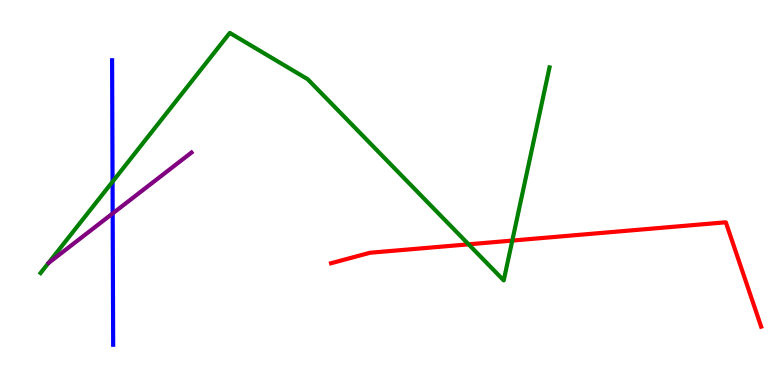[{'lines': ['blue', 'red'], 'intersections': []}, {'lines': ['green', 'red'], 'intersections': [{'x': 6.05, 'y': 3.65}, {'x': 6.61, 'y': 3.75}]}, {'lines': ['purple', 'red'], 'intersections': []}, {'lines': ['blue', 'green'], 'intersections': [{'x': 1.45, 'y': 5.28}]}, {'lines': ['blue', 'purple'], 'intersections': [{'x': 1.45, 'y': 4.46}]}, {'lines': ['green', 'purple'], 'intersections': []}]